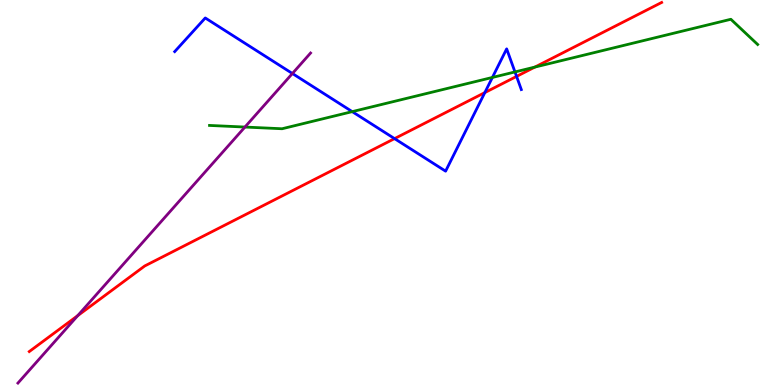[{'lines': ['blue', 'red'], 'intersections': [{'x': 5.09, 'y': 6.4}, {'x': 6.26, 'y': 7.59}, {'x': 6.67, 'y': 8.02}]}, {'lines': ['green', 'red'], 'intersections': [{'x': 6.9, 'y': 8.26}]}, {'lines': ['purple', 'red'], 'intersections': [{'x': 1.0, 'y': 1.8}]}, {'lines': ['blue', 'green'], 'intersections': [{'x': 4.54, 'y': 7.1}, {'x': 6.35, 'y': 7.99}, {'x': 6.64, 'y': 8.13}]}, {'lines': ['blue', 'purple'], 'intersections': [{'x': 3.77, 'y': 8.09}]}, {'lines': ['green', 'purple'], 'intersections': [{'x': 3.16, 'y': 6.7}]}]